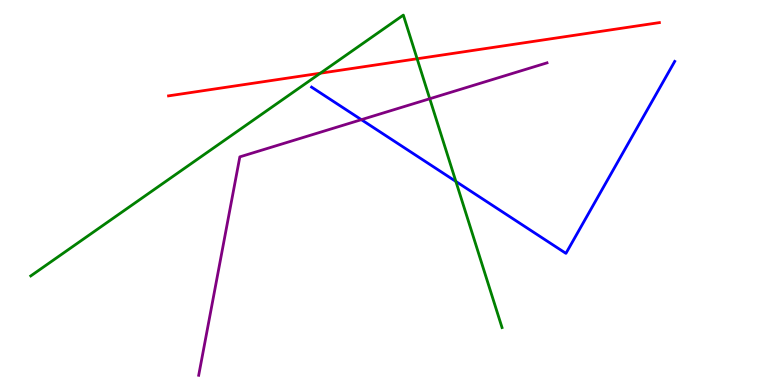[{'lines': ['blue', 'red'], 'intersections': []}, {'lines': ['green', 'red'], 'intersections': [{'x': 4.13, 'y': 8.1}, {'x': 5.38, 'y': 8.47}]}, {'lines': ['purple', 'red'], 'intersections': []}, {'lines': ['blue', 'green'], 'intersections': [{'x': 5.88, 'y': 5.29}]}, {'lines': ['blue', 'purple'], 'intersections': [{'x': 4.66, 'y': 6.89}]}, {'lines': ['green', 'purple'], 'intersections': [{'x': 5.55, 'y': 7.44}]}]